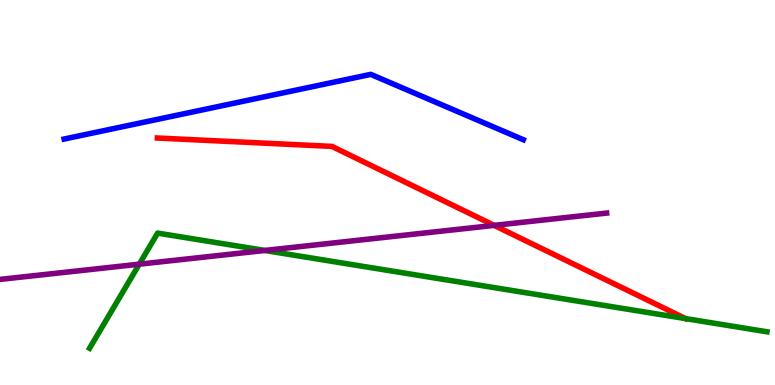[{'lines': ['blue', 'red'], 'intersections': []}, {'lines': ['green', 'red'], 'intersections': []}, {'lines': ['purple', 'red'], 'intersections': [{'x': 6.38, 'y': 4.15}]}, {'lines': ['blue', 'green'], 'intersections': []}, {'lines': ['blue', 'purple'], 'intersections': []}, {'lines': ['green', 'purple'], 'intersections': [{'x': 1.8, 'y': 3.14}, {'x': 3.42, 'y': 3.49}]}]